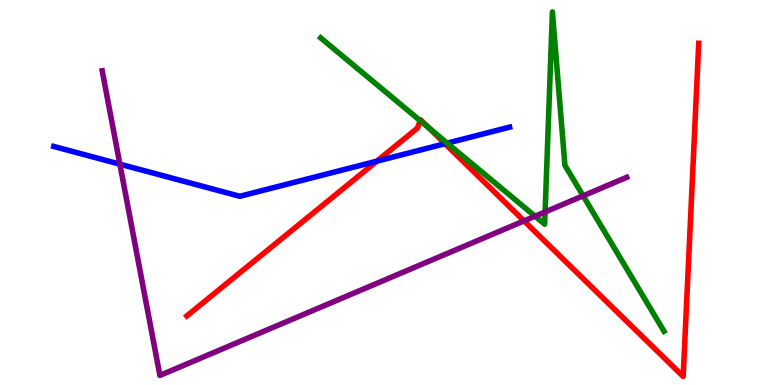[{'lines': ['blue', 'red'], 'intersections': [{'x': 4.86, 'y': 5.81}, {'x': 5.74, 'y': 6.27}]}, {'lines': ['green', 'red'], 'intersections': [{'x': 5.42, 'y': 6.87}, {'x': 5.53, 'y': 6.68}]}, {'lines': ['purple', 'red'], 'intersections': [{'x': 6.76, 'y': 4.26}]}, {'lines': ['blue', 'green'], 'intersections': [{'x': 5.77, 'y': 6.28}]}, {'lines': ['blue', 'purple'], 'intersections': [{'x': 1.55, 'y': 5.74}]}, {'lines': ['green', 'purple'], 'intersections': [{'x': 6.9, 'y': 4.38}, {'x': 7.03, 'y': 4.49}, {'x': 7.52, 'y': 4.91}]}]